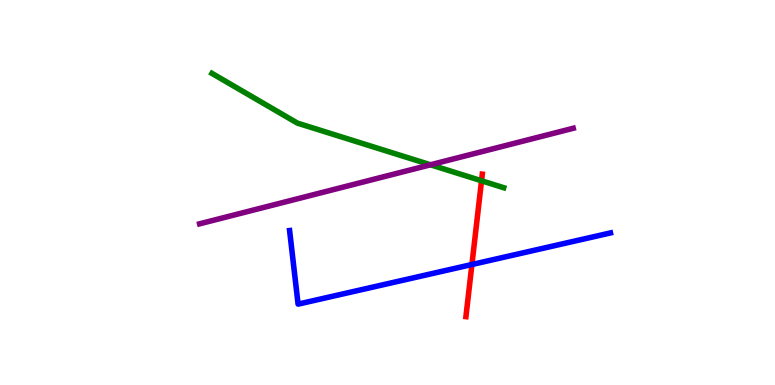[{'lines': ['blue', 'red'], 'intersections': [{'x': 6.09, 'y': 3.13}]}, {'lines': ['green', 'red'], 'intersections': [{'x': 6.21, 'y': 5.3}]}, {'lines': ['purple', 'red'], 'intersections': []}, {'lines': ['blue', 'green'], 'intersections': []}, {'lines': ['blue', 'purple'], 'intersections': []}, {'lines': ['green', 'purple'], 'intersections': [{'x': 5.55, 'y': 5.72}]}]